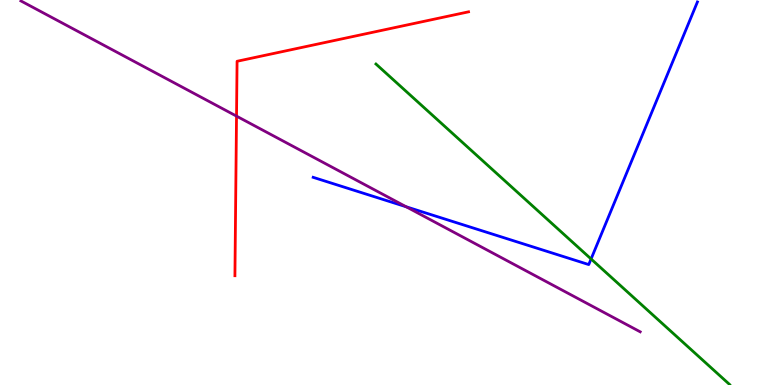[{'lines': ['blue', 'red'], 'intersections': []}, {'lines': ['green', 'red'], 'intersections': []}, {'lines': ['purple', 'red'], 'intersections': [{'x': 3.05, 'y': 6.98}]}, {'lines': ['blue', 'green'], 'intersections': [{'x': 7.63, 'y': 3.27}]}, {'lines': ['blue', 'purple'], 'intersections': [{'x': 5.24, 'y': 4.63}]}, {'lines': ['green', 'purple'], 'intersections': []}]